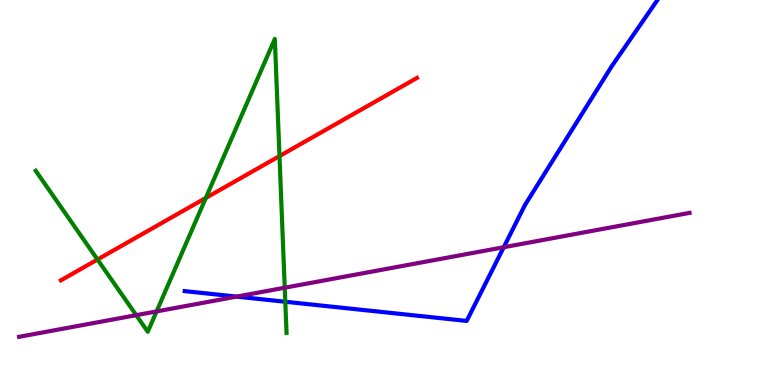[{'lines': ['blue', 'red'], 'intersections': []}, {'lines': ['green', 'red'], 'intersections': [{'x': 1.26, 'y': 3.26}, {'x': 2.66, 'y': 4.86}, {'x': 3.61, 'y': 5.95}]}, {'lines': ['purple', 'red'], 'intersections': []}, {'lines': ['blue', 'green'], 'intersections': [{'x': 3.68, 'y': 2.16}]}, {'lines': ['blue', 'purple'], 'intersections': [{'x': 3.05, 'y': 2.3}, {'x': 6.5, 'y': 3.58}]}, {'lines': ['green', 'purple'], 'intersections': [{'x': 1.76, 'y': 1.81}, {'x': 2.02, 'y': 1.91}, {'x': 3.67, 'y': 2.53}]}]